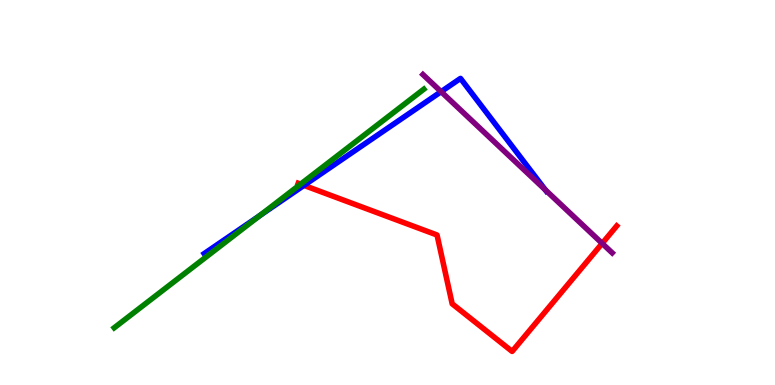[{'lines': ['blue', 'red'], 'intersections': [{'x': 3.92, 'y': 5.18}]}, {'lines': ['green', 'red'], 'intersections': [{'x': 3.88, 'y': 5.22}]}, {'lines': ['purple', 'red'], 'intersections': [{'x': 7.77, 'y': 3.68}]}, {'lines': ['blue', 'green'], 'intersections': [{'x': 3.35, 'y': 4.4}]}, {'lines': ['blue', 'purple'], 'intersections': [{'x': 5.69, 'y': 7.62}, {'x': 7.04, 'y': 5.07}]}, {'lines': ['green', 'purple'], 'intersections': []}]